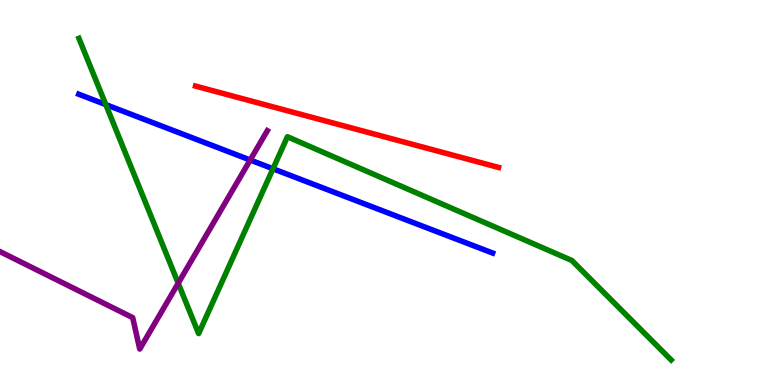[{'lines': ['blue', 'red'], 'intersections': []}, {'lines': ['green', 'red'], 'intersections': []}, {'lines': ['purple', 'red'], 'intersections': []}, {'lines': ['blue', 'green'], 'intersections': [{'x': 1.37, 'y': 7.28}, {'x': 3.52, 'y': 5.62}]}, {'lines': ['blue', 'purple'], 'intersections': [{'x': 3.23, 'y': 5.84}]}, {'lines': ['green', 'purple'], 'intersections': [{'x': 2.3, 'y': 2.64}]}]